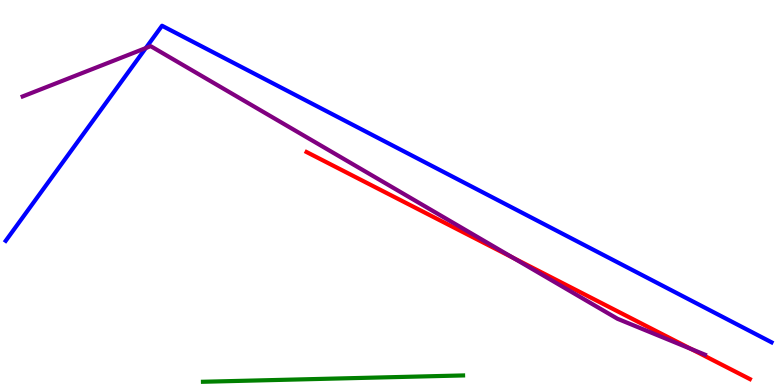[{'lines': ['blue', 'red'], 'intersections': []}, {'lines': ['green', 'red'], 'intersections': []}, {'lines': ['purple', 'red'], 'intersections': [{'x': 6.62, 'y': 3.3}, {'x': 8.92, 'y': 0.933}]}, {'lines': ['blue', 'green'], 'intersections': []}, {'lines': ['blue', 'purple'], 'intersections': [{'x': 1.88, 'y': 8.75}]}, {'lines': ['green', 'purple'], 'intersections': []}]